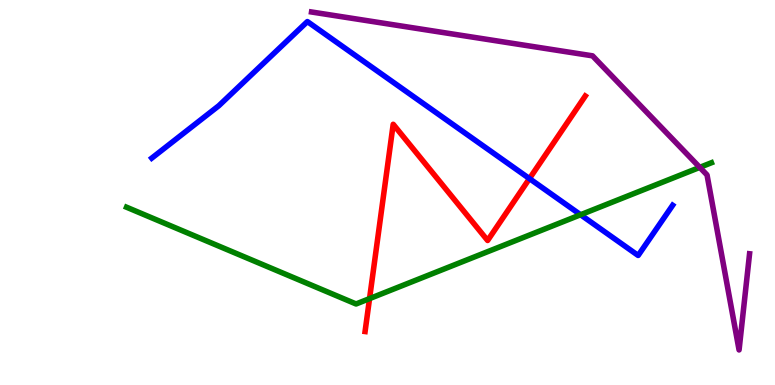[{'lines': ['blue', 'red'], 'intersections': [{'x': 6.83, 'y': 5.36}]}, {'lines': ['green', 'red'], 'intersections': [{'x': 4.77, 'y': 2.24}]}, {'lines': ['purple', 'red'], 'intersections': []}, {'lines': ['blue', 'green'], 'intersections': [{'x': 7.49, 'y': 4.42}]}, {'lines': ['blue', 'purple'], 'intersections': []}, {'lines': ['green', 'purple'], 'intersections': [{'x': 9.03, 'y': 5.65}]}]